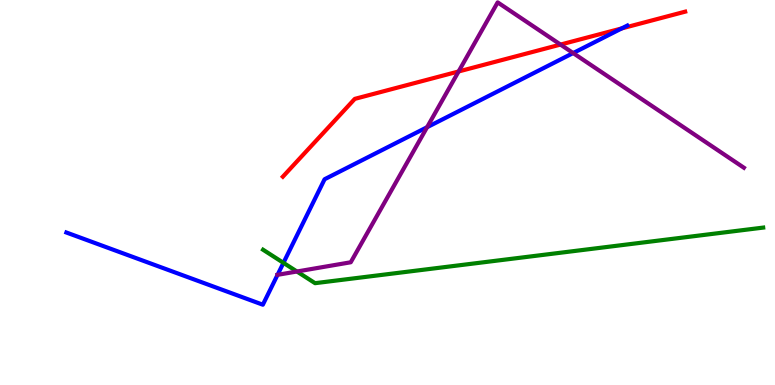[{'lines': ['blue', 'red'], 'intersections': [{'x': 8.02, 'y': 9.26}]}, {'lines': ['green', 'red'], 'intersections': []}, {'lines': ['purple', 'red'], 'intersections': [{'x': 5.92, 'y': 8.14}, {'x': 7.23, 'y': 8.84}]}, {'lines': ['blue', 'green'], 'intersections': [{'x': 3.66, 'y': 3.17}]}, {'lines': ['blue', 'purple'], 'intersections': [{'x': 3.58, 'y': 2.86}, {'x': 5.51, 'y': 6.7}, {'x': 7.4, 'y': 8.62}]}, {'lines': ['green', 'purple'], 'intersections': [{'x': 3.83, 'y': 2.95}]}]